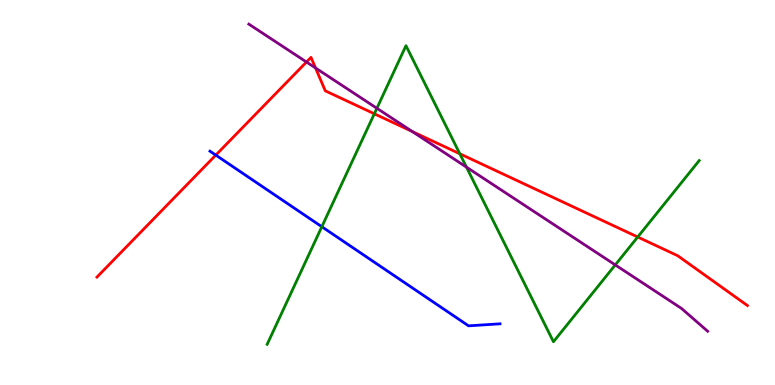[{'lines': ['blue', 'red'], 'intersections': [{'x': 2.78, 'y': 5.97}]}, {'lines': ['green', 'red'], 'intersections': [{'x': 4.83, 'y': 7.04}, {'x': 5.93, 'y': 6.01}, {'x': 8.23, 'y': 3.84}]}, {'lines': ['purple', 'red'], 'intersections': [{'x': 3.95, 'y': 8.39}, {'x': 4.07, 'y': 8.23}, {'x': 5.32, 'y': 6.58}]}, {'lines': ['blue', 'green'], 'intersections': [{'x': 4.15, 'y': 4.11}]}, {'lines': ['blue', 'purple'], 'intersections': []}, {'lines': ['green', 'purple'], 'intersections': [{'x': 4.86, 'y': 7.19}, {'x': 6.02, 'y': 5.66}, {'x': 7.94, 'y': 3.12}]}]